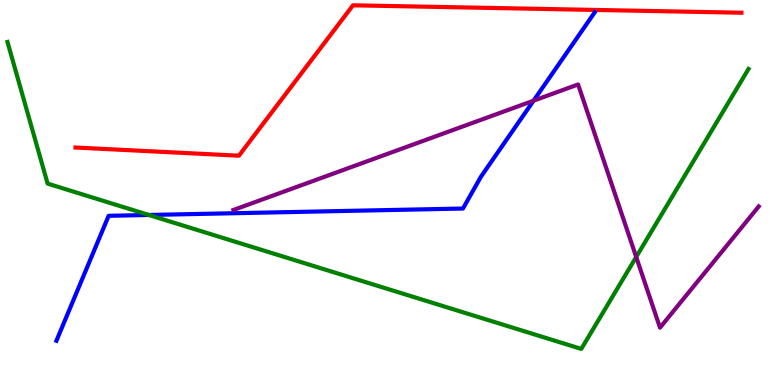[{'lines': ['blue', 'red'], 'intersections': []}, {'lines': ['green', 'red'], 'intersections': []}, {'lines': ['purple', 'red'], 'intersections': []}, {'lines': ['blue', 'green'], 'intersections': [{'x': 1.92, 'y': 4.42}]}, {'lines': ['blue', 'purple'], 'intersections': [{'x': 6.88, 'y': 7.38}]}, {'lines': ['green', 'purple'], 'intersections': [{'x': 8.21, 'y': 3.33}]}]